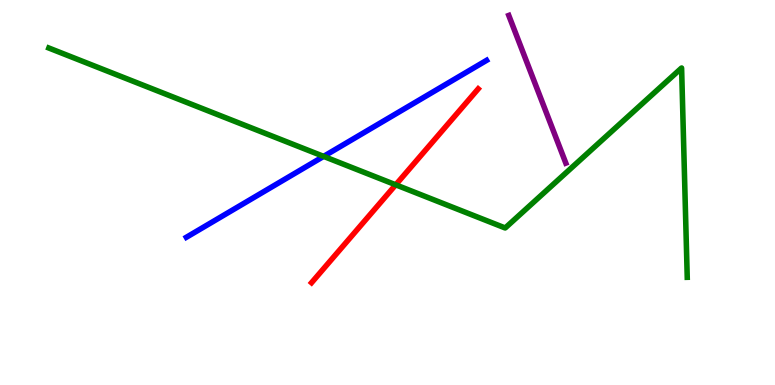[{'lines': ['blue', 'red'], 'intersections': []}, {'lines': ['green', 'red'], 'intersections': [{'x': 5.11, 'y': 5.2}]}, {'lines': ['purple', 'red'], 'intersections': []}, {'lines': ['blue', 'green'], 'intersections': [{'x': 4.18, 'y': 5.94}]}, {'lines': ['blue', 'purple'], 'intersections': []}, {'lines': ['green', 'purple'], 'intersections': []}]